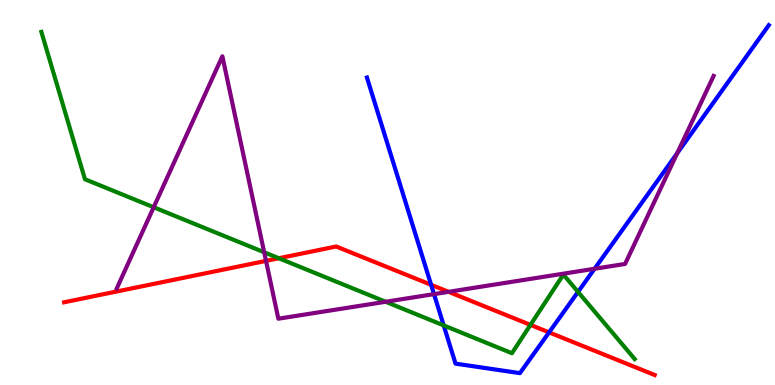[{'lines': ['blue', 'red'], 'intersections': [{'x': 5.56, 'y': 2.6}, {'x': 7.08, 'y': 1.37}]}, {'lines': ['green', 'red'], 'intersections': [{'x': 3.6, 'y': 3.29}, {'x': 6.84, 'y': 1.56}]}, {'lines': ['purple', 'red'], 'intersections': [{'x': 3.43, 'y': 3.22}, {'x': 5.79, 'y': 2.42}]}, {'lines': ['blue', 'green'], 'intersections': [{'x': 5.73, 'y': 1.55}, {'x': 7.46, 'y': 2.42}]}, {'lines': ['blue', 'purple'], 'intersections': [{'x': 5.6, 'y': 2.36}, {'x': 7.67, 'y': 3.02}, {'x': 8.74, 'y': 6.02}]}, {'lines': ['green', 'purple'], 'intersections': [{'x': 1.98, 'y': 4.62}, {'x': 3.41, 'y': 3.45}, {'x': 4.98, 'y': 2.16}]}]